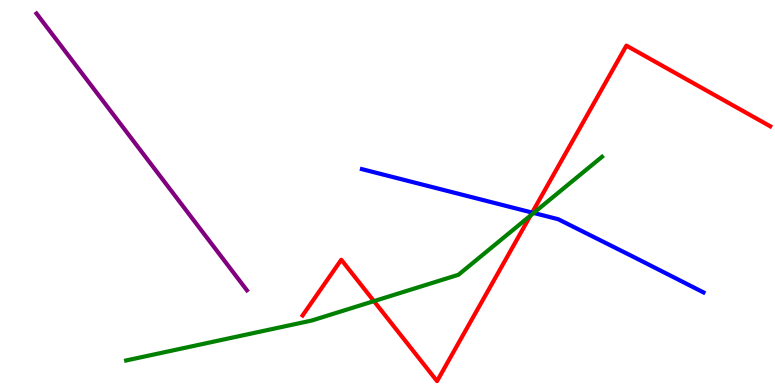[{'lines': ['blue', 'red'], 'intersections': [{'x': 6.87, 'y': 4.48}]}, {'lines': ['green', 'red'], 'intersections': [{'x': 4.82, 'y': 2.18}, {'x': 6.84, 'y': 4.4}]}, {'lines': ['purple', 'red'], 'intersections': []}, {'lines': ['blue', 'green'], 'intersections': [{'x': 6.89, 'y': 4.47}]}, {'lines': ['blue', 'purple'], 'intersections': []}, {'lines': ['green', 'purple'], 'intersections': []}]